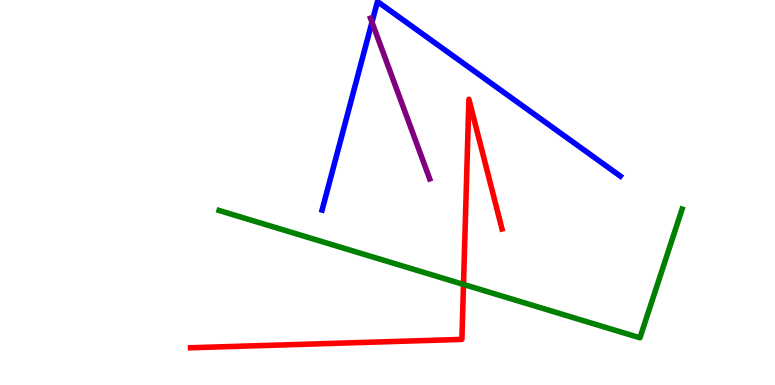[{'lines': ['blue', 'red'], 'intersections': []}, {'lines': ['green', 'red'], 'intersections': [{'x': 5.98, 'y': 2.61}]}, {'lines': ['purple', 'red'], 'intersections': []}, {'lines': ['blue', 'green'], 'intersections': []}, {'lines': ['blue', 'purple'], 'intersections': [{'x': 4.8, 'y': 9.42}]}, {'lines': ['green', 'purple'], 'intersections': []}]